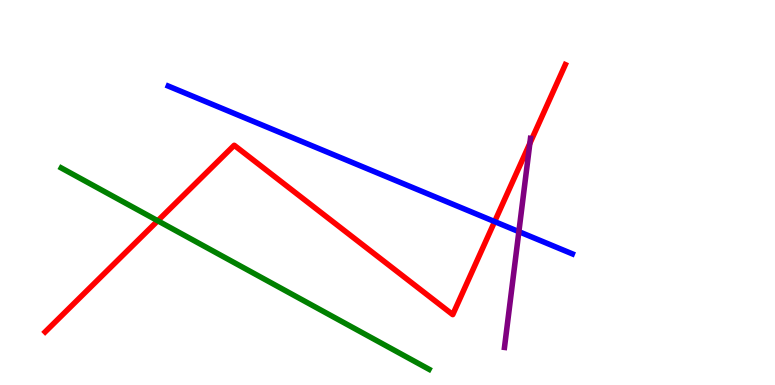[{'lines': ['blue', 'red'], 'intersections': [{'x': 6.38, 'y': 4.24}]}, {'lines': ['green', 'red'], 'intersections': [{'x': 2.04, 'y': 4.27}]}, {'lines': ['purple', 'red'], 'intersections': [{'x': 6.84, 'y': 6.28}]}, {'lines': ['blue', 'green'], 'intersections': []}, {'lines': ['blue', 'purple'], 'intersections': [{'x': 6.7, 'y': 3.98}]}, {'lines': ['green', 'purple'], 'intersections': []}]